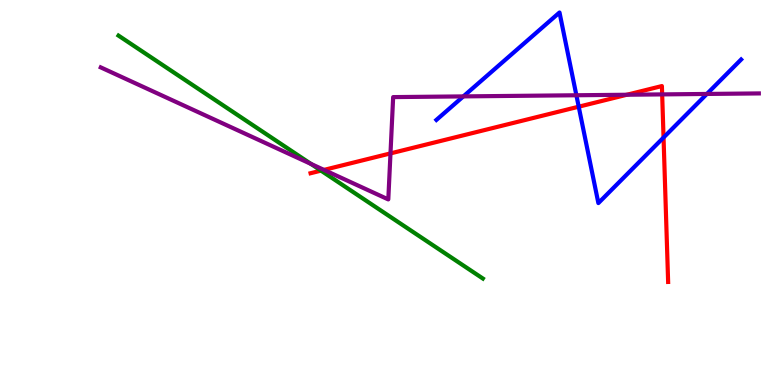[{'lines': ['blue', 'red'], 'intersections': [{'x': 7.47, 'y': 7.23}, {'x': 8.56, 'y': 6.43}]}, {'lines': ['green', 'red'], 'intersections': [{'x': 4.14, 'y': 5.57}]}, {'lines': ['purple', 'red'], 'intersections': [{'x': 4.18, 'y': 5.59}, {'x': 5.04, 'y': 6.02}, {'x': 8.09, 'y': 7.54}, {'x': 8.54, 'y': 7.55}]}, {'lines': ['blue', 'green'], 'intersections': []}, {'lines': ['blue', 'purple'], 'intersections': [{'x': 5.98, 'y': 7.5}, {'x': 7.44, 'y': 7.53}, {'x': 9.12, 'y': 7.56}]}, {'lines': ['green', 'purple'], 'intersections': [{'x': 4.01, 'y': 5.74}]}]